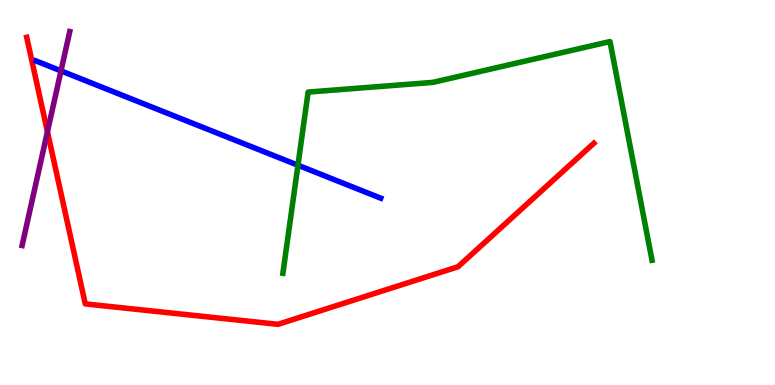[{'lines': ['blue', 'red'], 'intersections': []}, {'lines': ['green', 'red'], 'intersections': []}, {'lines': ['purple', 'red'], 'intersections': [{'x': 0.612, 'y': 6.58}]}, {'lines': ['blue', 'green'], 'intersections': [{'x': 3.84, 'y': 5.71}]}, {'lines': ['blue', 'purple'], 'intersections': [{'x': 0.787, 'y': 8.16}]}, {'lines': ['green', 'purple'], 'intersections': []}]